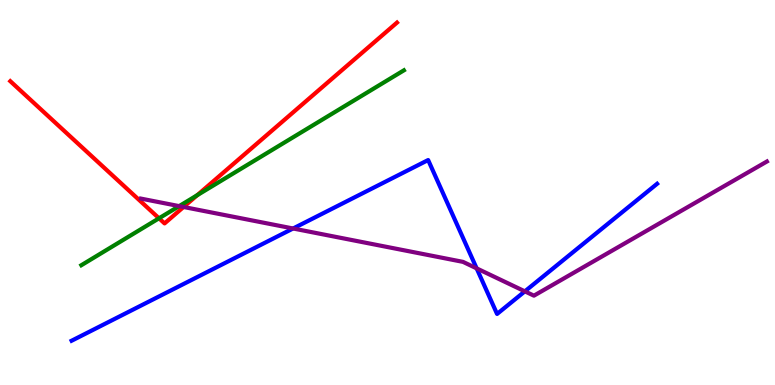[{'lines': ['blue', 'red'], 'intersections': []}, {'lines': ['green', 'red'], 'intersections': [{'x': 2.05, 'y': 4.33}, {'x': 2.54, 'y': 4.93}]}, {'lines': ['purple', 'red'], 'intersections': [{'x': 2.37, 'y': 4.62}]}, {'lines': ['blue', 'green'], 'intersections': []}, {'lines': ['blue', 'purple'], 'intersections': [{'x': 3.78, 'y': 4.07}, {'x': 6.15, 'y': 3.03}, {'x': 6.77, 'y': 2.43}]}, {'lines': ['green', 'purple'], 'intersections': [{'x': 2.31, 'y': 4.65}]}]